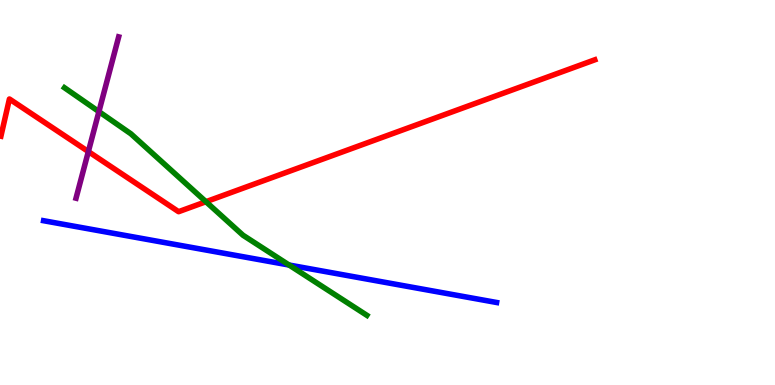[{'lines': ['blue', 'red'], 'intersections': []}, {'lines': ['green', 'red'], 'intersections': [{'x': 2.66, 'y': 4.76}]}, {'lines': ['purple', 'red'], 'intersections': [{'x': 1.14, 'y': 6.06}]}, {'lines': ['blue', 'green'], 'intersections': [{'x': 3.73, 'y': 3.12}]}, {'lines': ['blue', 'purple'], 'intersections': []}, {'lines': ['green', 'purple'], 'intersections': [{'x': 1.28, 'y': 7.1}]}]